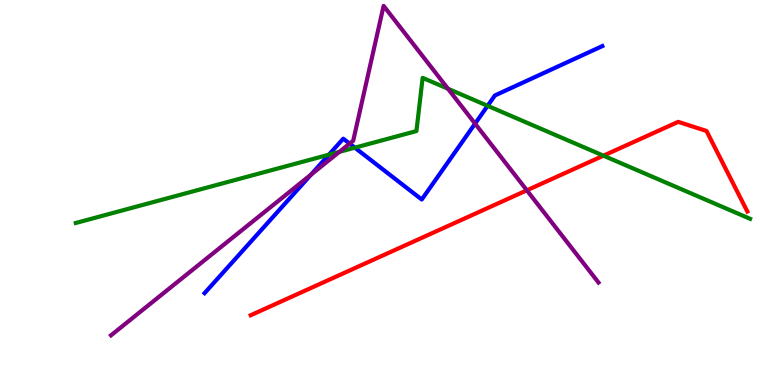[{'lines': ['blue', 'red'], 'intersections': []}, {'lines': ['green', 'red'], 'intersections': [{'x': 7.79, 'y': 5.96}]}, {'lines': ['purple', 'red'], 'intersections': [{'x': 6.8, 'y': 5.06}]}, {'lines': ['blue', 'green'], 'intersections': [{'x': 4.24, 'y': 5.98}, {'x': 4.58, 'y': 6.16}, {'x': 6.29, 'y': 7.25}]}, {'lines': ['blue', 'purple'], 'intersections': [{'x': 4.01, 'y': 5.46}, {'x': 4.51, 'y': 6.27}, {'x': 6.13, 'y': 6.79}]}, {'lines': ['green', 'purple'], 'intersections': [{'x': 4.38, 'y': 6.06}, {'x': 5.78, 'y': 7.69}]}]